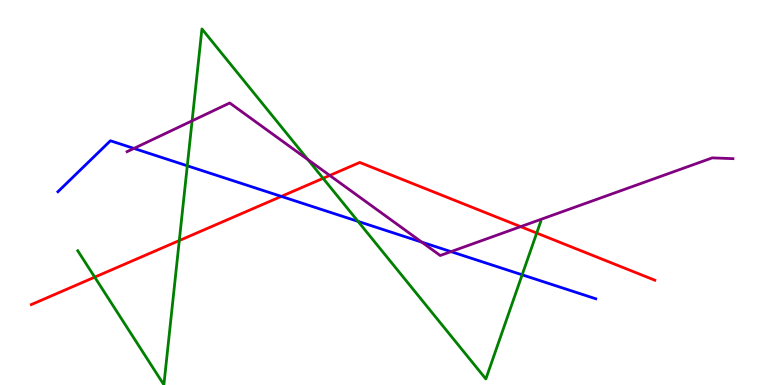[{'lines': ['blue', 'red'], 'intersections': [{'x': 3.63, 'y': 4.9}]}, {'lines': ['green', 'red'], 'intersections': [{'x': 1.22, 'y': 2.8}, {'x': 2.31, 'y': 3.75}, {'x': 4.17, 'y': 5.37}, {'x': 6.93, 'y': 3.95}]}, {'lines': ['purple', 'red'], 'intersections': [{'x': 4.25, 'y': 5.44}, {'x': 6.72, 'y': 4.11}]}, {'lines': ['blue', 'green'], 'intersections': [{'x': 2.42, 'y': 5.69}, {'x': 4.62, 'y': 4.25}, {'x': 6.74, 'y': 2.86}]}, {'lines': ['blue', 'purple'], 'intersections': [{'x': 1.73, 'y': 6.14}, {'x': 5.44, 'y': 3.71}, {'x': 5.82, 'y': 3.46}]}, {'lines': ['green', 'purple'], 'intersections': [{'x': 2.48, 'y': 6.86}, {'x': 3.97, 'y': 5.85}]}]